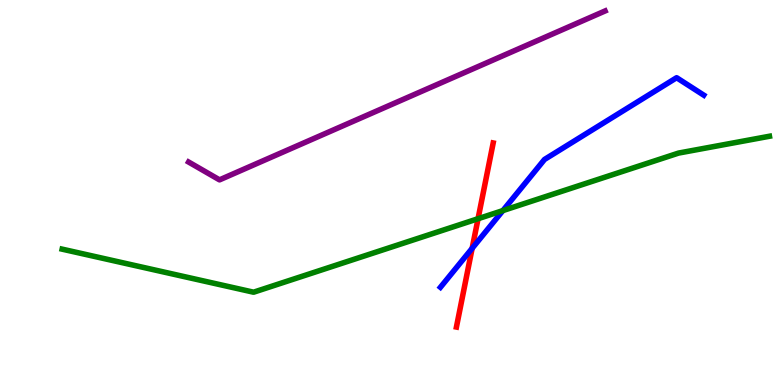[{'lines': ['blue', 'red'], 'intersections': [{'x': 6.09, 'y': 3.55}]}, {'lines': ['green', 'red'], 'intersections': [{'x': 6.17, 'y': 4.32}]}, {'lines': ['purple', 'red'], 'intersections': []}, {'lines': ['blue', 'green'], 'intersections': [{'x': 6.49, 'y': 4.53}]}, {'lines': ['blue', 'purple'], 'intersections': []}, {'lines': ['green', 'purple'], 'intersections': []}]